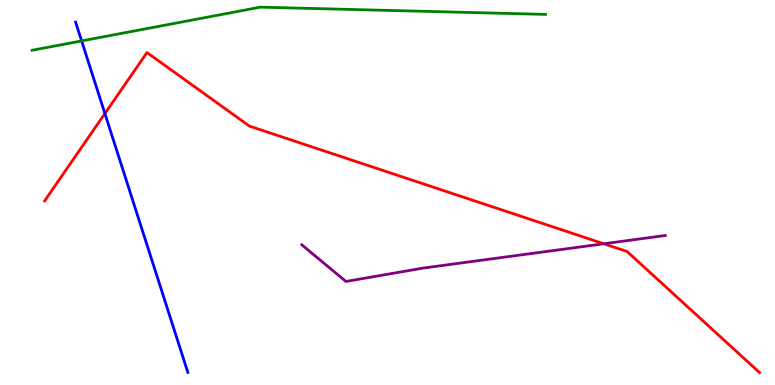[{'lines': ['blue', 'red'], 'intersections': [{'x': 1.35, 'y': 7.05}]}, {'lines': ['green', 'red'], 'intersections': []}, {'lines': ['purple', 'red'], 'intersections': [{'x': 7.79, 'y': 3.67}]}, {'lines': ['blue', 'green'], 'intersections': [{'x': 1.05, 'y': 8.94}]}, {'lines': ['blue', 'purple'], 'intersections': []}, {'lines': ['green', 'purple'], 'intersections': []}]